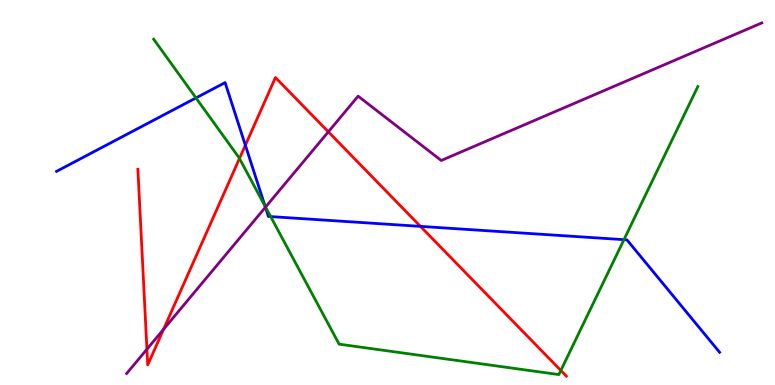[{'lines': ['blue', 'red'], 'intersections': [{'x': 3.17, 'y': 6.23}, {'x': 5.43, 'y': 4.12}]}, {'lines': ['green', 'red'], 'intersections': [{'x': 3.09, 'y': 5.88}, {'x': 7.24, 'y': 0.377}]}, {'lines': ['purple', 'red'], 'intersections': [{'x': 1.9, 'y': 0.93}, {'x': 2.11, 'y': 1.45}, {'x': 4.24, 'y': 6.58}]}, {'lines': ['blue', 'green'], 'intersections': [{'x': 2.53, 'y': 7.46}, {'x': 3.42, 'y': 4.64}, {'x': 3.49, 'y': 4.37}, {'x': 8.05, 'y': 3.77}]}, {'lines': ['blue', 'purple'], 'intersections': [{'x': 3.42, 'y': 4.62}]}, {'lines': ['green', 'purple'], 'intersections': [{'x': 3.43, 'y': 4.62}]}]